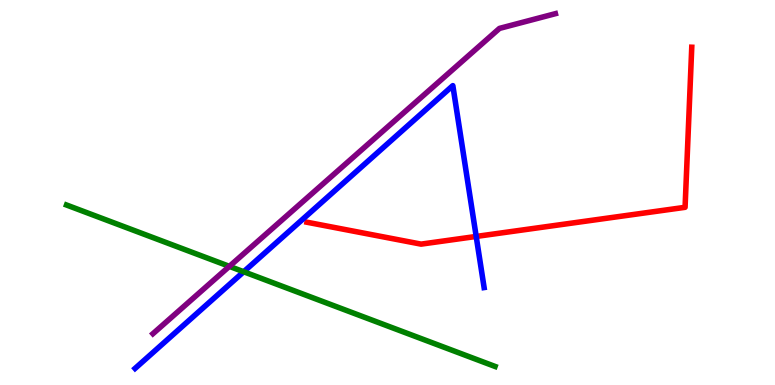[{'lines': ['blue', 'red'], 'intersections': [{'x': 6.14, 'y': 3.86}]}, {'lines': ['green', 'red'], 'intersections': []}, {'lines': ['purple', 'red'], 'intersections': []}, {'lines': ['blue', 'green'], 'intersections': [{'x': 3.14, 'y': 2.94}]}, {'lines': ['blue', 'purple'], 'intersections': []}, {'lines': ['green', 'purple'], 'intersections': [{'x': 2.96, 'y': 3.08}]}]